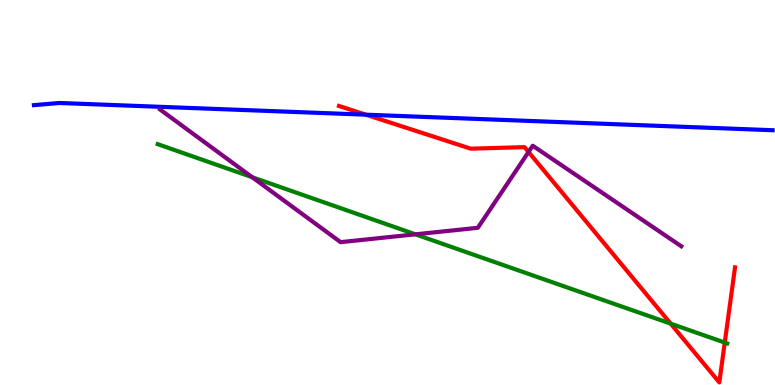[{'lines': ['blue', 'red'], 'intersections': [{'x': 4.72, 'y': 7.02}]}, {'lines': ['green', 'red'], 'intersections': [{'x': 8.65, 'y': 1.59}, {'x': 9.35, 'y': 1.1}]}, {'lines': ['purple', 'red'], 'intersections': [{'x': 6.82, 'y': 6.05}]}, {'lines': ['blue', 'green'], 'intersections': []}, {'lines': ['blue', 'purple'], 'intersections': []}, {'lines': ['green', 'purple'], 'intersections': [{'x': 3.25, 'y': 5.4}, {'x': 5.36, 'y': 3.91}]}]